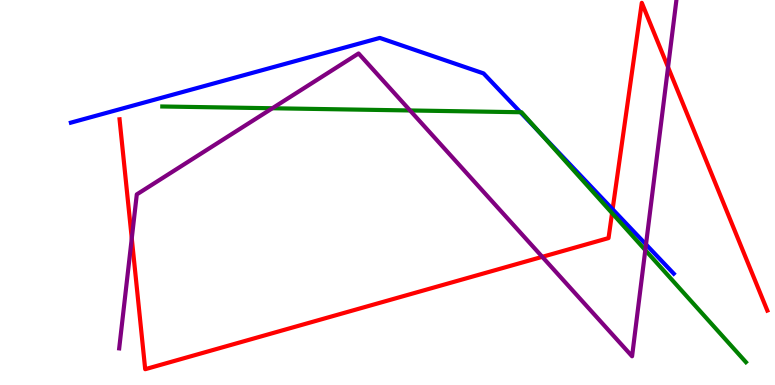[{'lines': ['blue', 'red'], 'intersections': [{'x': 7.9, 'y': 4.56}]}, {'lines': ['green', 'red'], 'intersections': [{'x': 7.9, 'y': 4.46}]}, {'lines': ['purple', 'red'], 'intersections': [{'x': 1.7, 'y': 3.81}, {'x': 7.0, 'y': 3.33}, {'x': 8.62, 'y': 8.25}]}, {'lines': ['blue', 'green'], 'intersections': [{'x': 6.72, 'y': 7.08}, {'x': 6.96, 'y': 6.56}]}, {'lines': ['blue', 'purple'], 'intersections': [{'x': 8.34, 'y': 3.65}]}, {'lines': ['green', 'purple'], 'intersections': [{'x': 3.51, 'y': 7.19}, {'x': 5.29, 'y': 7.13}, {'x': 8.33, 'y': 3.5}]}]